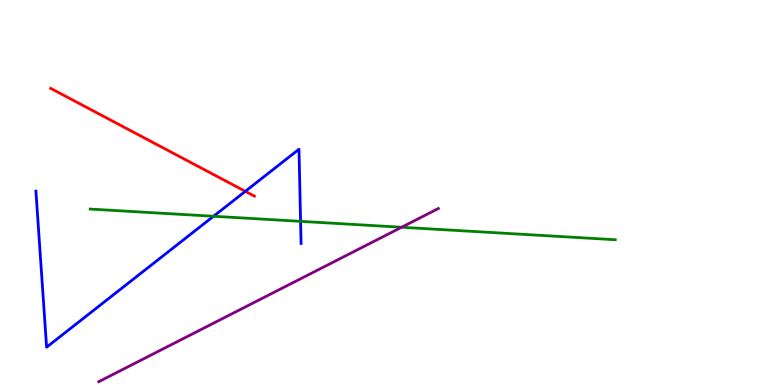[{'lines': ['blue', 'red'], 'intersections': [{'x': 3.17, 'y': 5.03}]}, {'lines': ['green', 'red'], 'intersections': []}, {'lines': ['purple', 'red'], 'intersections': []}, {'lines': ['blue', 'green'], 'intersections': [{'x': 2.76, 'y': 4.38}, {'x': 3.88, 'y': 4.25}]}, {'lines': ['blue', 'purple'], 'intersections': []}, {'lines': ['green', 'purple'], 'intersections': [{'x': 5.18, 'y': 4.1}]}]